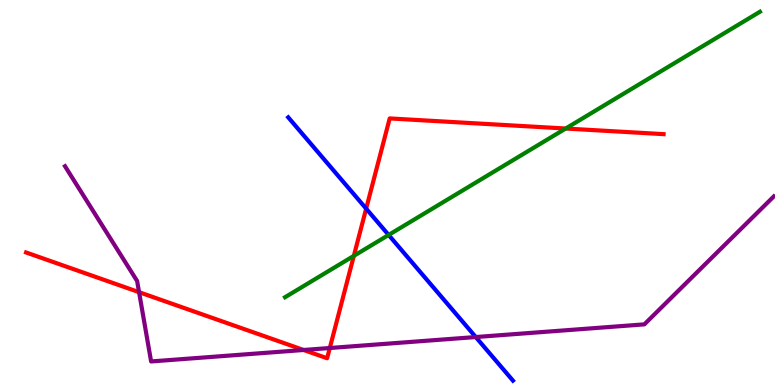[{'lines': ['blue', 'red'], 'intersections': [{'x': 4.72, 'y': 4.58}]}, {'lines': ['green', 'red'], 'intersections': [{'x': 4.57, 'y': 3.35}, {'x': 7.3, 'y': 6.66}]}, {'lines': ['purple', 'red'], 'intersections': [{'x': 1.79, 'y': 2.41}, {'x': 3.92, 'y': 0.91}, {'x': 4.26, 'y': 0.961}]}, {'lines': ['blue', 'green'], 'intersections': [{'x': 5.01, 'y': 3.9}]}, {'lines': ['blue', 'purple'], 'intersections': [{'x': 6.14, 'y': 1.25}]}, {'lines': ['green', 'purple'], 'intersections': []}]